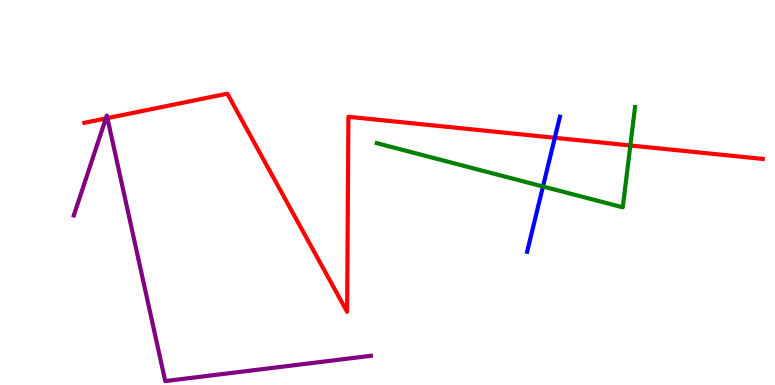[{'lines': ['blue', 'red'], 'intersections': [{'x': 7.16, 'y': 6.42}]}, {'lines': ['green', 'red'], 'intersections': [{'x': 8.13, 'y': 6.22}]}, {'lines': ['purple', 'red'], 'intersections': [{'x': 1.37, 'y': 6.92}, {'x': 1.39, 'y': 6.93}]}, {'lines': ['blue', 'green'], 'intersections': [{'x': 7.01, 'y': 5.16}]}, {'lines': ['blue', 'purple'], 'intersections': []}, {'lines': ['green', 'purple'], 'intersections': []}]